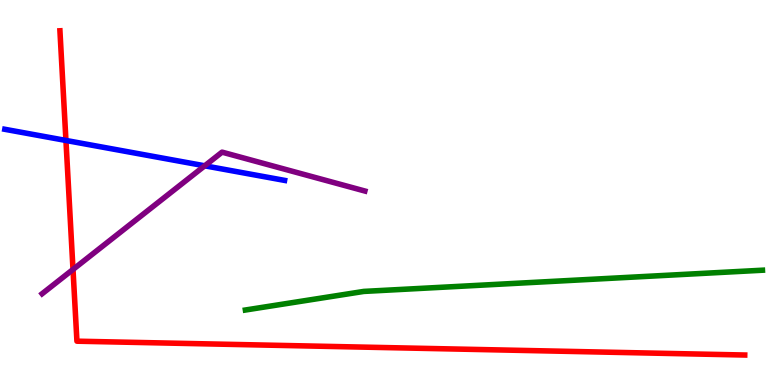[{'lines': ['blue', 'red'], 'intersections': [{'x': 0.851, 'y': 6.35}]}, {'lines': ['green', 'red'], 'intersections': []}, {'lines': ['purple', 'red'], 'intersections': [{'x': 0.942, 'y': 3.0}]}, {'lines': ['blue', 'green'], 'intersections': []}, {'lines': ['blue', 'purple'], 'intersections': [{'x': 2.64, 'y': 5.69}]}, {'lines': ['green', 'purple'], 'intersections': []}]